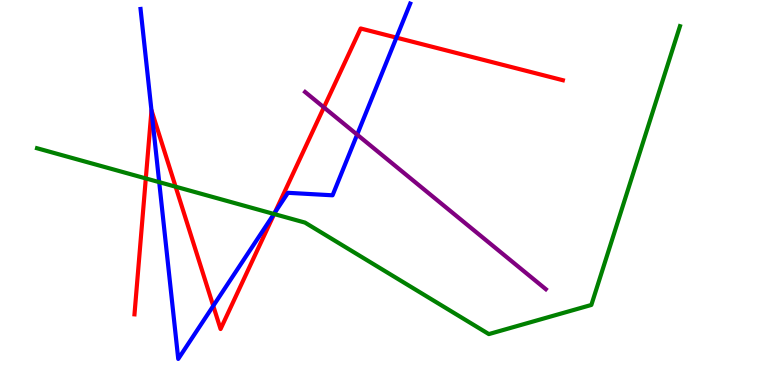[{'lines': ['blue', 'red'], 'intersections': [{'x': 1.95, 'y': 7.13}, {'x': 2.75, 'y': 2.05}, {'x': 3.55, 'y': 4.48}, {'x': 5.12, 'y': 9.02}]}, {'lines': ['green', 'red'], 'intersections': [{'x': 1.88, 'y': 5.37}, {'x': 2.27, 'y': 5.15}, {'x': 3.54, 'y': 4.44}]}, {'lines': ['purple', 'red'], 'intersections': [{'x': 4.18, 'y': 7.21}]}, {'lines': ['blue', 'green'], 'intersections': [{'x': 2.05, 'y': 5.27}, {'x': 3.53, 'y': 4.44}]}, {'lines': ['blue', 'purple'], 'intersections': [{'x': 4.61, 'y': 6.5}]}, {'lines': ['green', 'purple'], 'intersections': []}]